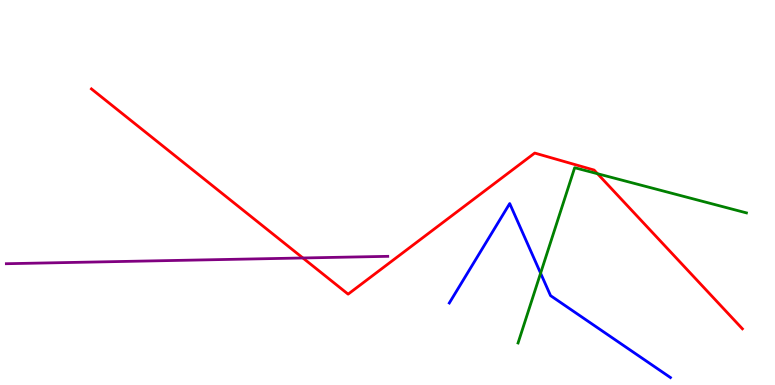[{'lines': ['blue', 'red'], 'intersections': []}, {'lines': ['green', 'red'], 'intersections': [{'x': 7.71, 'y': 5.49}]}, {'lines': ['purple', 'red'], 'intersections': [{'x': 3.91, 'y': 3.3}]}, {'lines': ['blue', 'green'], 'intersections': [{'x': 6.98, 'y': 2.9}]}, {'lines': ['blue', 'purple'], 'intersections': []}, {'lines': ['green', 'purple'], 'intersections': []}]